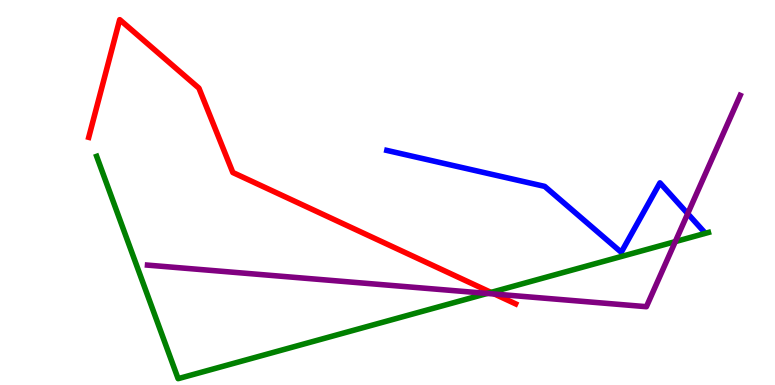[{'lines': ['blue', 'red'], 'intersections': []}, {'lines': ['green', 'red'], 'intersections': [{'x': 6.34, 'y': 2.4}]}, {'lines': ['purple', 'red'], 'intersections': [{'x': 6.38, 'y': 2.36}]}, {'lines': ['blue', 'green'], 'intersections': []}, {'lines': ['blue', 'purple'], 'intersections': [{'x': 8.87, 'y': 4.45}]}, {'lines': ['green', 'purple'], 'intersections': [{'x': 6.29, 'y': 2.38}, {'x': 8.71, 'y': 3.72}]}]